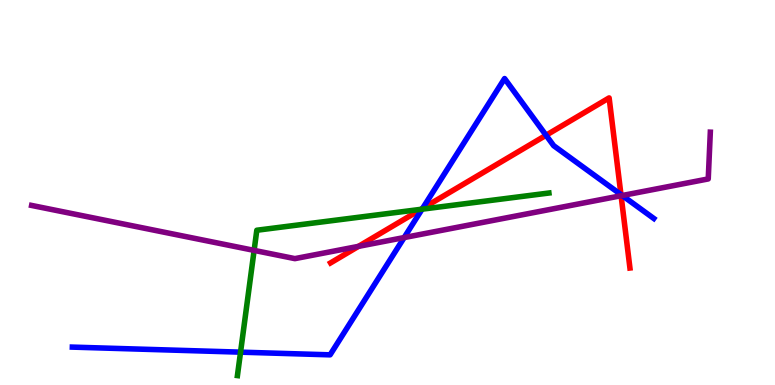[{'lines': ['blue', 'red'], 'intersections': [{'x': 5.45, 'y': 4.59}, {'x': 7.05, 'y': 6.49}, {'x': 8.01, 'y': 4.95}]}, {'lines': ['green', 'red'], 'intersections': [{'x': 5.43, 'y': 4.56}]}, {'lines': ['purple', 'red'], 'intersections': [{'x': 4.63, 'y': 3.6}, {'x': 8.01, 'y': 4.92}]}, {'lines': ['blue', 'green'], 'intersections': [{'x': 3.1, 'y': 0.853}, {'x': 5.45, 'y': 4.57}]}, {'lines': ['blue', 'purple'], 'intersections': [{'x': 5.21, 'y': 3.83}, {'x': 8.03, 'y': 4.92}]}, {'lines': ['green', 'purple'], 'intersections': [{'x': 3.28, 'y': 3.5}]}]